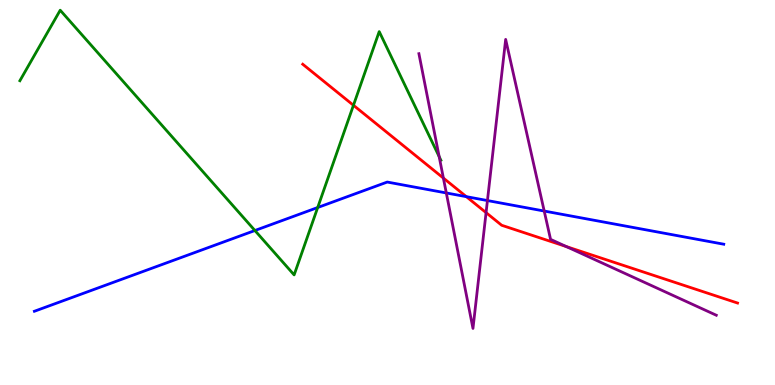[{'lines': ['blue', 'red'], 'intersections': [{'x': 6.02, 'y': 4.89}]}, {'lines': ['green', 'red'], 'intersections': [{'x': 4.56, 'y': 7.27}]}, {'lines': ['purple', 'red'], 'intersections': [{'x': 5.72, 'y': 5.37}, {'x': 6.27, 'y': 4.48}, {'x': 7.31, 'y': 3.6}]}, {'lines': ['blue', 'green'], 'intersections': [{'x': 3.29, 'y': 4.01}, {'x': 4.1, 'y': 4.61}]}, {'lines': ['blue', 'purple'], 'intersections': [{'x': 5.76, 'y': 4.99}, {'x': 6.29, 'y': 4.79}, {'x': 7.02, 'y': 4.52}]}, {'lines': ['green', 'purple'], 'intersections': [{'x': 5.67, 'y': 5.93}]}]